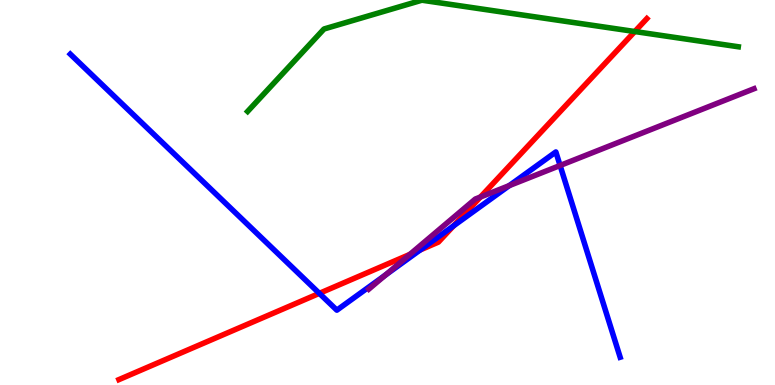[{'lines': ['blue', 'red'], 'intersections': [{'x': 4.12, 'y': 2.38}, {'x': 5.42, 'y': 3.51}, {'x': 5.85, 'y': 4.13}]}, {'lines': ['green', 'red'], 'intersections': [{'x': 8.19, 'y': 9.18}]}, {'lines': ['purple', 'red'], 'intersections': [{'x': 5.29, 'y': 3.39}, {'x': 6.2, 'y': 4.88}]}, {'lines': ['blue', 'green'], 'intersections': []}, {'lines': ['blue', 'purple'], 'intersections': [{'x': 4.97, 'y': 2.86}, {'x': 6.57, 'y': 5.18}, {'x': 7.23, 'y': 5.7}]}, {'lines': ['green', 'purple'], 'intersections': []}]